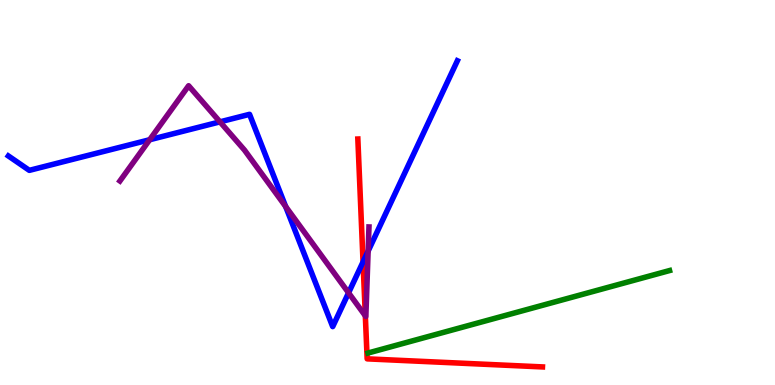[{'lines': ['blue', 'red'], 'intersections': [{'x': 4.68, 'y': 3.2}]}, {'lines': ['green', 'red'], 'intersections': []}, {'lines': ['purple', 'red'], 'intersections': [{'x': 4.71, 'y': 1.8}]}, {'lines': ['blue', 'green'], 'intersections': []}, {'lines': ['blue', 'purple'], 'intersections': [{'x': 1.93, 'y': 6.37}, {'x': 2.84, 'y': 6.83}, {'x': 3.69, 'y': 4.64}, {'x': 4.5, 'y': 2.39}, {'x': 4.75, 'y': 3.48}]}, {'lines': ['green', 'purple'], 'intersections': []}]